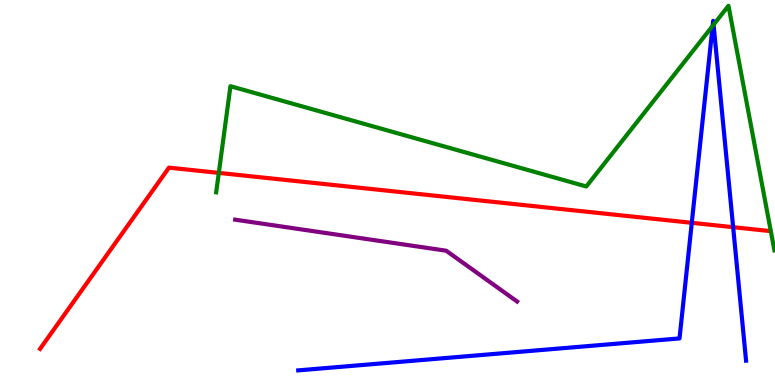[{'lines': ['blue', 'red'], 'intersections': [{'x': 8.93, 'y': 4.21}, {'x': 9.46, 'y': 4.1}]}, {'lines': ['green', 'red'], 'intersections': [{'x': 2.82, 'y': 5.51}]}, {'lines': ['purple', 'red'], 'intersections': []}, {'lines': ['blue', 'green'], 'intersections': [{'x': 9.2, 'y': 9.33}, {'x': 9.21, 'y': 9.36}]}, {'lines': ['blue', 'purple'], 'intersections': []}, {'lines': ['green', 'purple'], 'intersections': []}]